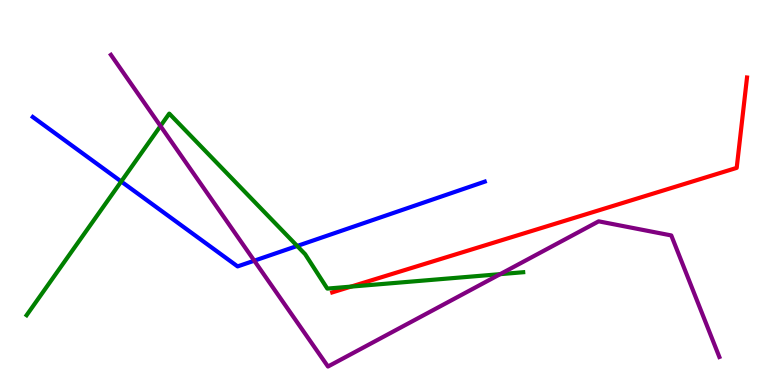[{'lines': ['blue', 'red'], 'intersections': []}, {'lines': ['green', 'red'], 'intersections': [{'x': 4.53, 'y': 2.56}]}, {'lines': ['purple', 'red'], 'intersections': []}, {'lines': ['blue', 'green'], 'intersections': [{'x': 1.56, 'y': 5.29}, {'x': 3.83, 'y': 3.61}]}, {'lines': ['blue', 'purple'], 'intersections': [{'x': 3.28, 'y': 3.23}]}, {'lines': ['green', 'purple'], 'intersections': [{'x': 2.07, 'y': 6.73}, {'x': 6.45, 'y': 2.88}]}]